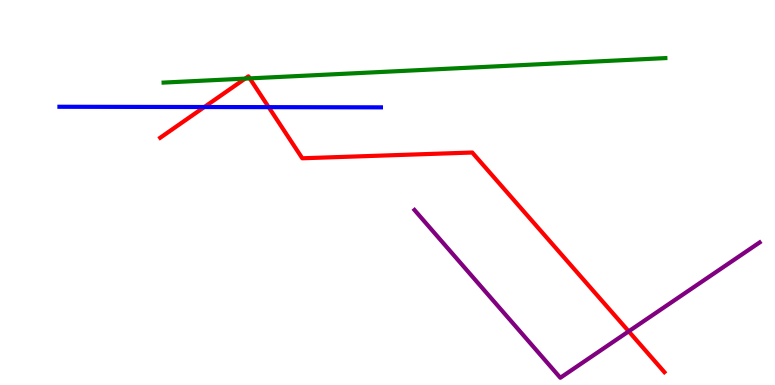[{'lines': ['blue', 'red'], 'intersections': [{'x': 2.64, 'y': 7.22}, {'x': 3.47, 'y': 7.22}]}, {'lines': ['green', 'red'], 'intersections': [{'x': 3.16, 'y': 7.96}, {'x': 3.22, 'y': 7.96}]}, {'lines': ['purple', 'red'], 'intersections': [{'x': 8.11, 'y': 1.39}]}, {'lines': ['blue', 'green'], 'intersections': []}, {'lines': ['blue', 'purple'], 'intersections': []}, {'lines': ['green', 'purple'], 'intersections': []}]